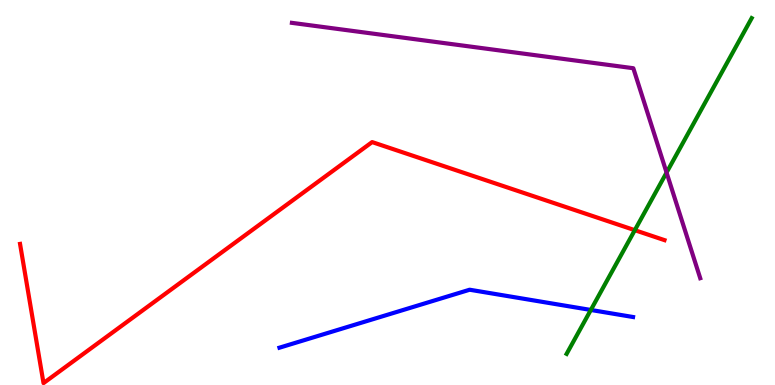[{'lines': ['blue', 'red'], 'intersections': []}, {'lines': ['green', 'red'], 'intersections': [{'x': 8.19, 'y': 4.02}]}, {'lines': ['purple', 'red'], 'intersections': []}, {'lines': ['blue', 'green'], 'intersections': [{'x': 7.62, 'y': 1.95}]}, {'lines': ['blue', 'purple'], 'intersections': []}, {'lines': ['green', 'purple'], 'intersections': [{'x': 8.6, 'y': 5.52}]}]